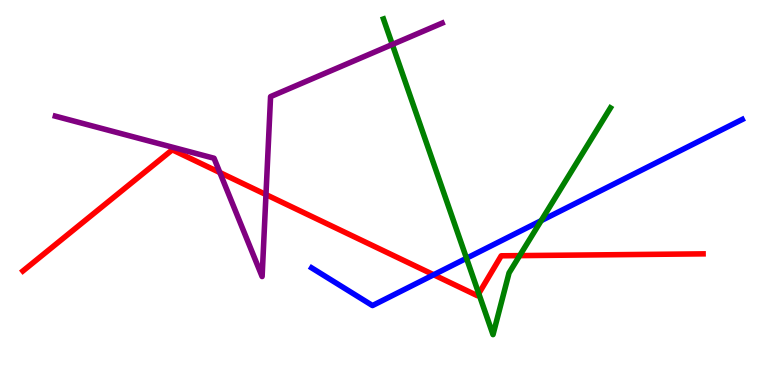[{'lines': ['blue', 'red'], 'intersections': [{'x': 5.6, 'y': 2.86}]}, {'lines': ['green', 'red'], 'intersections': [{'x': 6.18, 'y': 2.37}, {'x': 6.71, 'y': 3.36}]}, {'lines': ['purple', 'red'], 'intersections': [{'x': 2.84, 'y': 5.52}, {'x': 3.43, 'y': 4.95}]}, {'lines': ['blue', 'green'], 'intersections': [{'x': 6.02, 'y': 3.29}, {'x': 6.98, 'y': 4.27}]}, {'lines': ['blue', 'purple'], 'intersections': []}, {'lines': ['green', 'purple'], 'intersections': [{'x': 5.06, 'y': 8.85}]}]